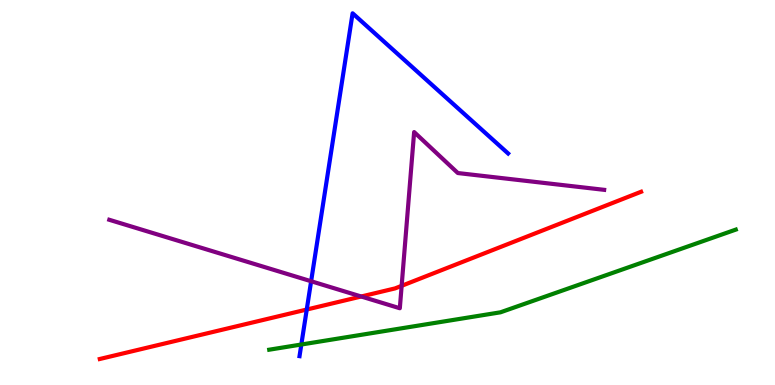[{'lines': ['blue', 'red'], 'intersections': [{'x': 3.96, 'y': 1.96}]}, {'lines': ['green', 'red'], 'intersections': []}, {'lines': ['purple', 'red'], 'intersections': [{'x': 4.66, 'y': 2.3}, {'x': 5.18, 'y': 2.58}]}, {'lines': ['blue', 'green'], 'intersections': [{'x': 3.89, 'y': 1.05}]}, {'lines': ['blue', 'purple'], 'intersections': [{'x': 4.01, 'y': 2.69}]}, {'lines': ['green', 'purple'], 'intersections': []}]